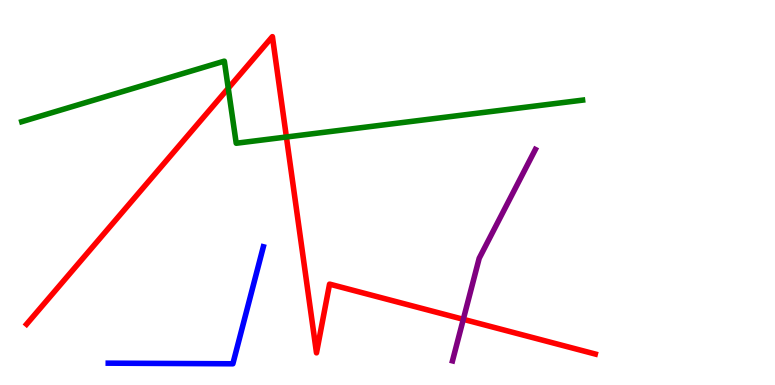[{'lines': ['blue', 'red'], 'intersections': []}, {'lines': ['green', 'red'], 'intersections': [{'x': 2.95, 'y': 7.71}, {'x': 3.7, 'y': 6.44}]}, {'lines': ['purple', 'red'], 'intersections': [{'x': 5.98, 'y': 1.71}]}, {'lines': ['blue', 'green'], 'intersections': []}, {'lines': ['blue', 'purple'], 'intersections': []}, {'lines': ['green', 'purple'], 'intersections': []}]